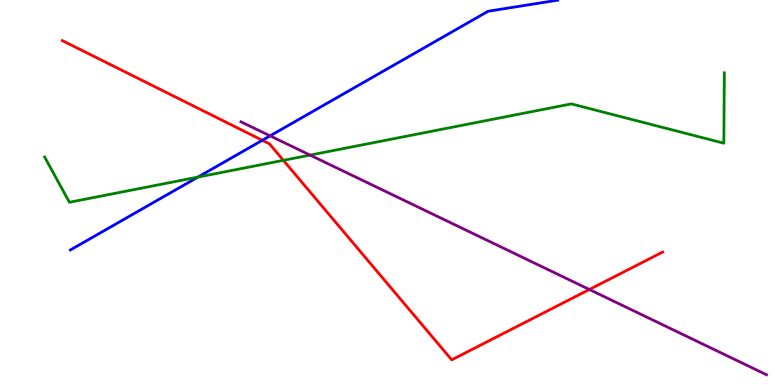[{'lines': ['blue', 'red'], 'intersections': [{'x': 3.38, 'y': 6.36}]}, {'lines': ['green', 'red'], 'intersections': [{'x': 3.66, 'y': 5.84}]}, {'lines': ['purple', 'red'], 'intersections': [{'x': 7.6, 'y': 2.48}]}, {'lines': ['blue', 'green'], 'intersections': [{'x': 2.55, 'y': 5.4}]}, {'lines': ['blue', 'purple'], 'intersections': [{'x': 3.48, 'y': 6.47}]}, {'lines': ['green', 'purple'], 'intersections': [{'x': 4.0, 'y': 5.97}]}]